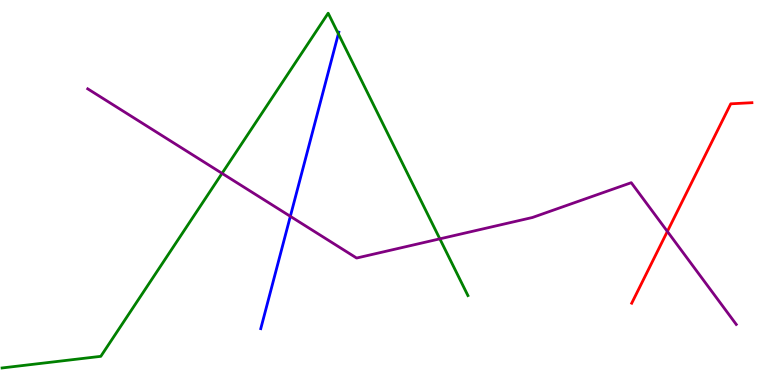[{'lines': ['blue', 'red'], 'intersections': []}, {'lines': ['green', 'red'], 'intersections': []}, {'lines': ['purple', 'red'], 'intersections': [{'x': 8.61, 'y': 3.99}]}, {'lines': ['blue', 'green'], 'intersections': [{'x': 4.37, 'y': 9.12}]}, {'lines': ['blue', 'purple'], 'intersections': [{'x': 3.75, 'y': 4.38}]}, {'lines': ['green', 'purple'], 'intersections': [{'x': 2.87, 'y': 5.5}, {'x': 5.68, 'y': 3.8}]}]